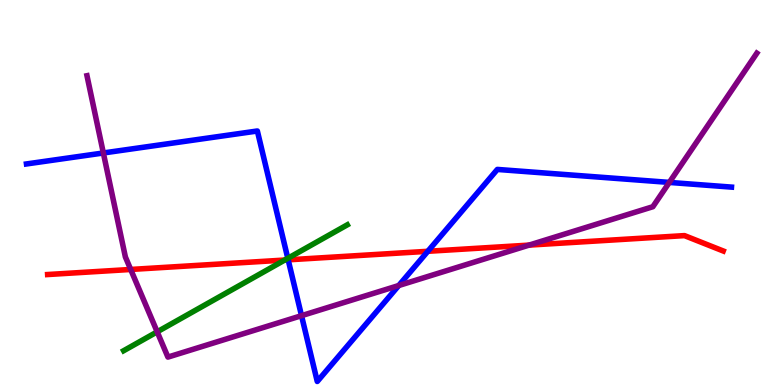[{'lines': ['blue', 'red'], 'intersections': [{'x': 3.72, 'y': 3.25}, {'x': 5.52, 'y': 3.47}]}, {'lines': ['green', 'red'], 'intersections': [{'x': 3.67, 'y': 3.25}]}, {'lines': ['purple', 'red'], 'intersections': [{'x': 1.69, 'y': 3.0}, {'x': 6.83, 'y': 3.63}]}, {'lines': ['blue', 'green'], 'intersections': [{'x': 3.71, 'y': 3.29}]}, {'lines': ['blue', 'purple'], 'intersections': [{'x': 1.33, 'y': 6.03}, {'x': 3.89, 'y': 1.8}, {'x': 5.15, 'y': 2.58}, {'x': 8.64, 'y': 5.26}]}, {'lines': ['green', 'purple'], 'intersections': [{'x': 2.03, 'y': 1.38}]}]